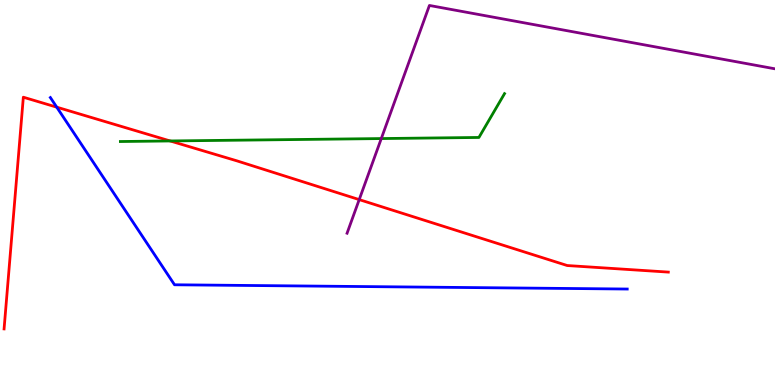[{'lines': ['blue', 'red'], 'intersections': [{'x': 0.732, 'y': 7.22}]}, {'lines': ['green', 'red'], 'intersections': [{'x': 2.2, 'y': 6.34}]}, {'lines': ['purple', 'red'], 'intersections': [{'x': 4.64, 'y': 4.82}]}, {'lines': ['blue', 'green'], 'intersections': []}, {'lines': ['blue', 'purple'], 'intersections': []}, {'lines': ['green', 'purple'], 'intersections': [{'x': 4.92, 'y': 6.4}]}]